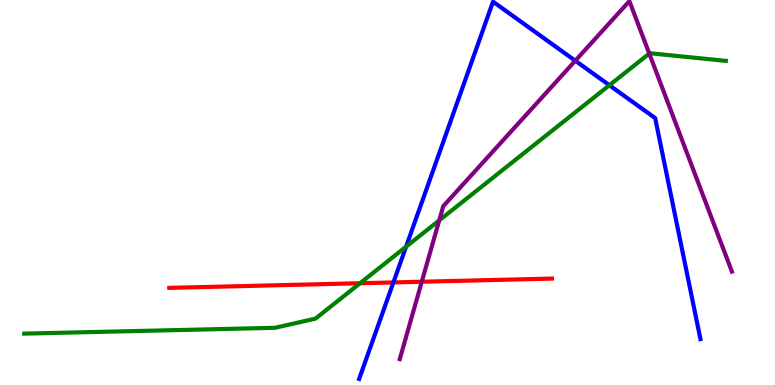[{'lines': ['blue', 'red'], 'intersections': [{'x': 5.08, 'y': 2.66}]}, {'lines': ['green', 'red'], 'intersections': [{'x': 4.65, 'y': 2.64}]}, {'lines': ['purple', 'red'], 'intersections': [{'x': 5.44, 'y': 2.68}]}, {'lines': ['blue', 'green'], 'intersections': [{'x': 5.24, 'y': 3.59}, {'x': 7.86, 'y': 7.79}]}, {'lines': ['blue', 'purple'], 'intersections': [{'x': 7.42, 'y': 8.42}]}, {'lines': ['green', 'purple'], 'intersections': [{'x': 5.67, 'y': 4.28}, {'x': 8.38, 'y': 8.61}]}]